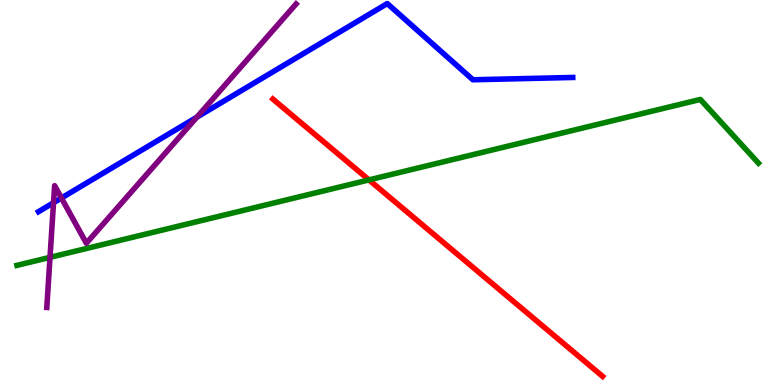[{'lines': ['blue', 'red'], 'intersections': []}, {'lines': ['green', 'red'], 'intersections': [{'x': 4.76, 'y': 5.33}]}, {'lines': ['purple', 'red'], 'intersections': []}, {'lines': ['blue', 'green'], 'intersections': []}, {'lines': ['blue', 'purple'], 'intersections': [{'x': 0.691, 'y': 4.73}, {'x': 0.793, 'y': 4.86}, {'x': 2.54, 'y': 6.96}]}, {'lines': ['green', 'purple'], 'intersections': [{'x': 0.645, 'y': 3.32}]}]